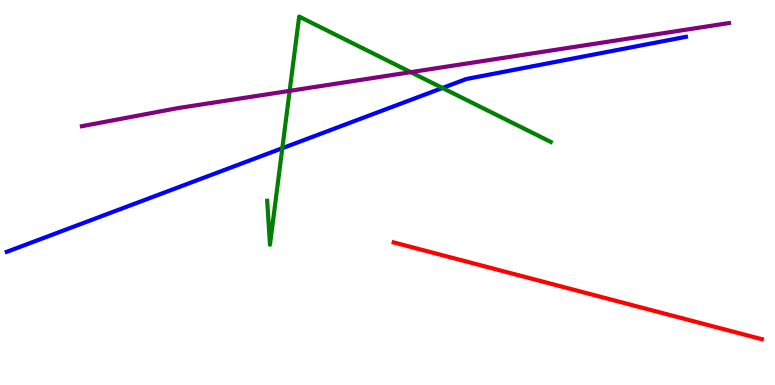[{'lines': ['blue', 'red'], 'intersections': []}, {'lines': ['green', 'red'], 'intersections': []}, {'lines': ['purple', 'red'], 'intersections': []}, {'lines': ['blue', 'green'], 'intersections': [{'x': 3.64, 'y': 6.15}, {'x': 5.71, 'y': 7.71}]}, {'lines': ['blue', 'purple'], 'intersections': []}, {'lines': ['green', 'purple'], 'intersections': [{'x': 3.74, 'y': 7.64}, {'x': 5.3, 'y': 8.13}]}]